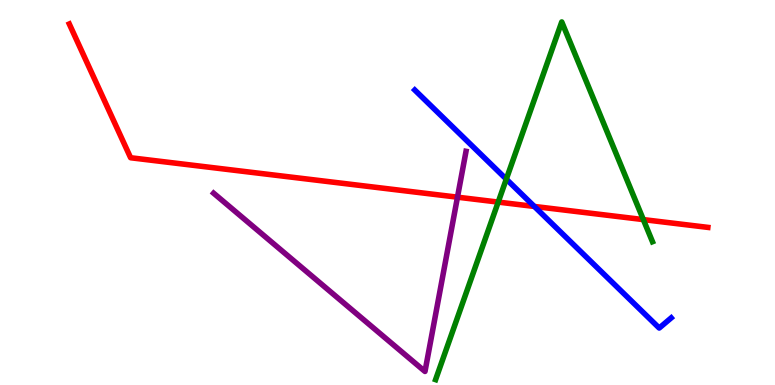[{'lines': ['blue', 'red'], 'intersections': [{'x': 6.89, 'y': 4.64}]}, {'lines': ['green', 'red'], 'intersections': [{'x': 6.43, 'y': 4.75}, {'x': 8.3, 'y': 4.3}]}, {'lines': ['purple', 'red'], 'intersections': [{'x': 5.9, 'y': 4.88}]}, {'lines': ['blue', 'green'], 'intersections': [{'x': 6.53, 'y': 5.35}]}, {'lines': ['blue', 'purple'], 'intersections': []}, {'lines': ['green', 'purple'], 'intersections': []}]